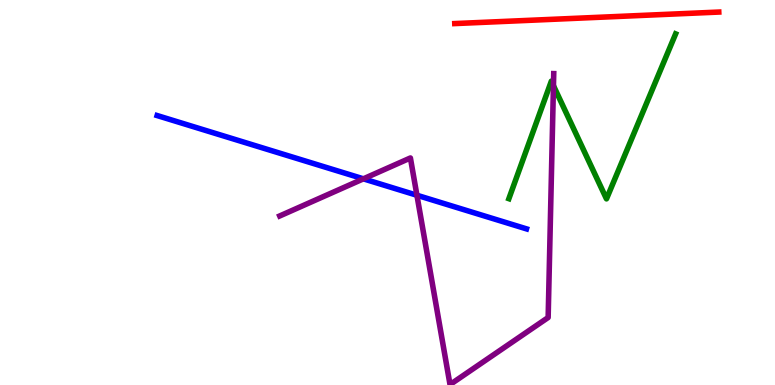[{'lines': ['blue', 'red'], 'intersections': []}, {'lines': ['green', 'red'], 'intersections': []}, {'lines': ['purple', 'red'], 'intersections': []}, {'lines': ['blue', 'green'], 'intersections': []}, {'lines': ['blue', 'purple'], 'intersections': [{'x': 4.69, 'y': 5.36}, {'x': 5.38, 'y': 4.93}]}, {'lines': ['green', 'purple'], 'intersections': [{'x': 7.14, 'y': 7.77}]}]